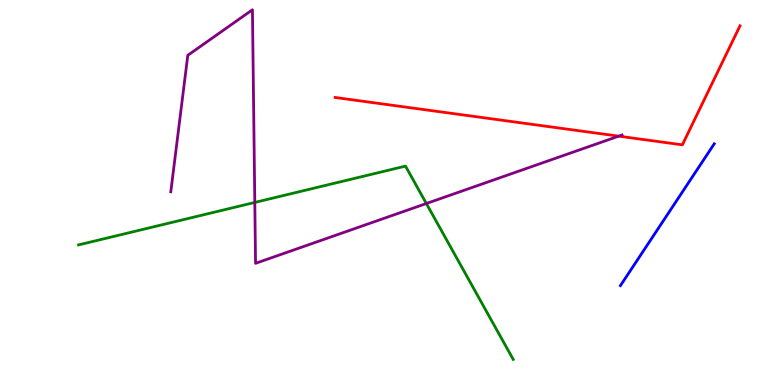[{'lines': ['blue', 'red'], 'intersections': []}, {'lines': ['green', 'red'], 'intersections': []}, {'lines': ['purple', 'red'], 'intersections': [{'x': 7.98, 'y': 6.46}]}, {'lines': ['blue', 'green'], 'intersections': []}, {'lines': ['blue', 'purple'], 'intersections': []}, {'lines': ['green', 'purple'], 'intersections': [{'x': 3.29, 'y': 4.74}, {'x': 5.5, 'y': 4.71}]}]